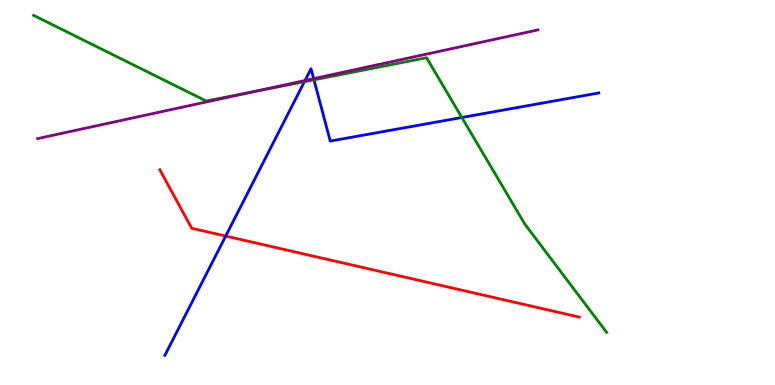[{'lines': ['blue', 'red'], 'intersections': [{'x': 2.91, 'y': 3.87}]}, {'lines': ['green', 'red'], 'intersections': []}, {'lines': ['purple', 'red'], 'intersections': []}, {'lines': ['blue', 'green'], 'intersections': [{'x': 3.93, 'y': 7.88}, {'x': 4.05, 'y': 7.93}, {'x': 5.96, 'y': 6.95}]}, {'lines': ['blue', 'purple'], 'intersections': [{'x': 3.94, 'y': 7.91}, {'x': 4.05, 'y': 7.96}]}, {'lines': ['green', 'purple'], 'intersections': [{'x': 3.27, 'y': 7.62}]}]